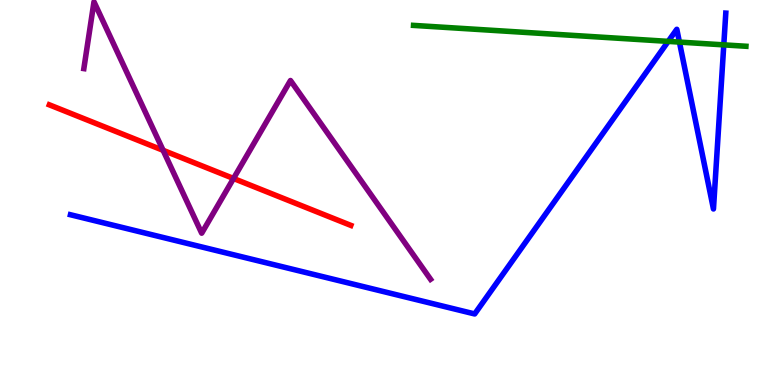[{'lines': ['blue', 'red'], 'intersections': []}, {'lines': ['green', 'red'], 'intersections': []}, {'lines': ['purple', 'red'], 'intersections': [{'x': 2.1, 'y': 6.1}, {'x': 3.01, 'y': 5.36}]}, {'lines': ['blue', 'green'], 'intersections': [{'x': 8.62, 'y': 8.93}, {'x': 8.77, 'y': 8.91}, {'x': 9.34, 'y': 8.83}]}, {'lines': ['blue', 'purple'], 'intersections': []}, {'lines': ['green', 'purple'], 'intersections': []}]